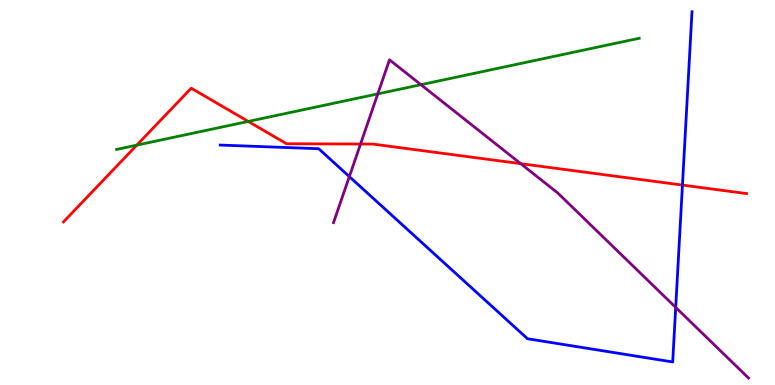[{'lines': ['blue', 'red'], 'intersections': [{'x': 8.81, 'y': 5.19}]}, {'lines': ['green', 'red'], 'intersections': [{'x': 1.77, 'y': 6.23}, {'x': 3.2, 'y': 6.85}]}, {'lines': ['purple', 'red'], 'intersections': [{'x': 4.65, 'y': 6.26}, {'x': 6.72, 'y': 5.75}]}, {'lines': ['blue', 'green'], 'intersections': []}, {'lines': ['blue', 'purple'], 'intersections': [{'x': 4.51, 'y': 5.41}, {'x': 8.72, 'y': 2.02}]}, {'lines': ['green', 'purple'], 'intersections': [{'x': 4.87, 'y': 7.56}, {'x': 5.43, 'y': 7.8}]}]